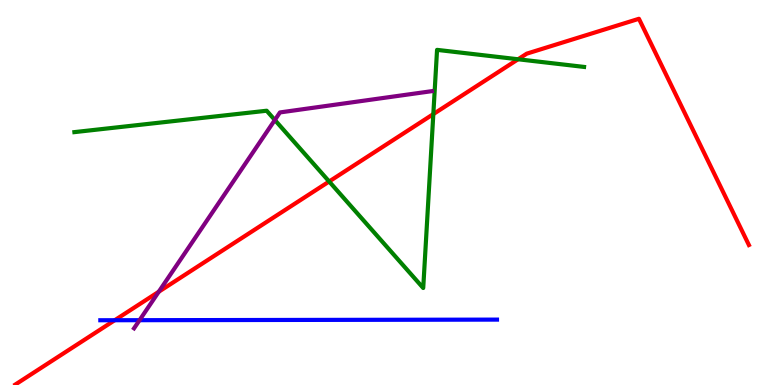[{'lines': ['blue', 'red'], 'intersections': [{'x': 1.48, 'y': 1.68}]}, {'lines': ['green', 'red'], 'intersections': [{'x': 4.25, 'y': 5.29}, {'x': 5.59, 'y': 7.04}, {'x': 6.68, 'y': 8.46}]}, {'lines': ['purple', 'red'], 'intersections': [{'x': 2.05, 'y': 2.42}]}, {'lines': ['blue', 'green'], 'intersections': []}, {'lines': ['blue', 'purple'], 'intersections': [{'x': 1.8, 'y': 1.68}]}, {'lines': ['green', 'purple'], 'intersections': [{'x': 3.55, 'y': 6.88}]}]